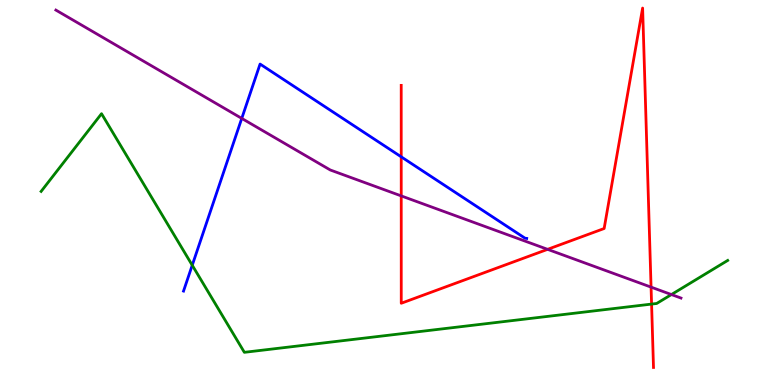[{'lines': ['blue', 'red'], 'intersections': [{'x': 5.18, 'y': 5.93}]}, {'lines': ['green', 'red'], 'intersections': [{'x': 8.41, 'y': 2.1}]}, {'lines': ['purple', 'red'], 'intersections': [{'x': 5.18, 'y': 4.91}, {'x': 7.07, 'y': 3.52}, {'x': 8.4, 'y': 2.54}]}, {'lines': ['blue', 'green'], 'intersections': [{'x': 2.48, 'y': 3.11}]}, {'lines': ['blue', 'purple'], 'intersections': [{'x': 3.12, 'y': 6.92}]}, {'lines': ['green', 'purple'], 'intersections': [{'x': 8.66, 'y': 2.35}]}]